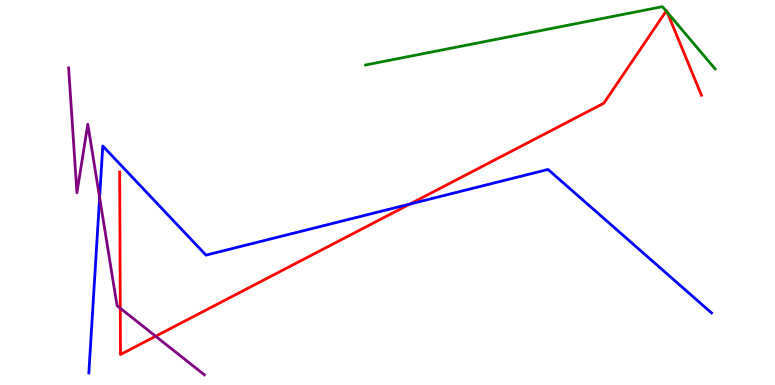[{'lines': ['blue', 'red'], 'intersections': [{'x': 5.29, 'y': 4.7}]}, {'lines': ['green', 'red'], 'intersections': [{'x': 8.6, 'y': 9.71}, {'x': 8.61, 'y': 9.68}]}, {'lines': ['purple', 'red'], 'intersections': [{'x': 1.55, 'y': 1.99}, {'x': 2.01, 'y': 1.27}]}, {'lines': ['blue', 'green'], 'intersections': []}, {'lines': ['blue', 'purple'], 'intersections': [{'x': 1.29, 'y': 4.87}]}, {'lines': ['green', 'purple'], 'intersections': []}]